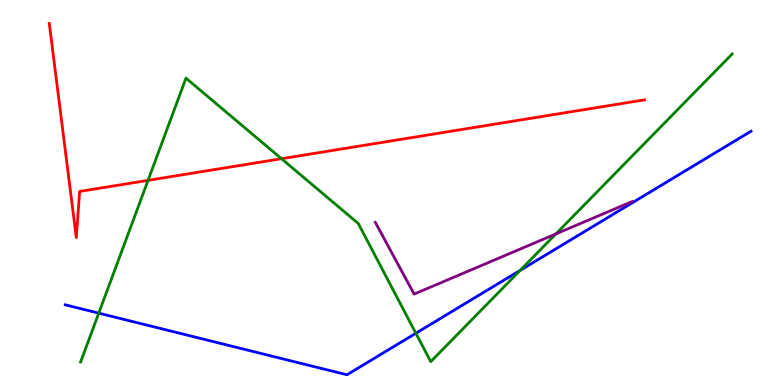[{'lines': ['blue', 'red'], 'intersections': []}, {'lines': ['green', 'red'], 'intersections': [{'x': 1.91, 'y': 5.32}, {'x': 3.63, 'y': 5.88}]}, {'lines': ['purple', 'red'], 'intersections': []}, {'lines': ['blue', 'green'], 'intersections': [{'x': 1.27, 'y': 1.87}, {'x': 5.37, 'y': 1.34}, {'x': 6.71, 'y': 2.98}]}, {'lines': ['blue', 'purple'], 'intersections': []}, {'lines': ['green', 'purple'], 'intersections': [{'x': 7.17, 'y': 3.92}]}]